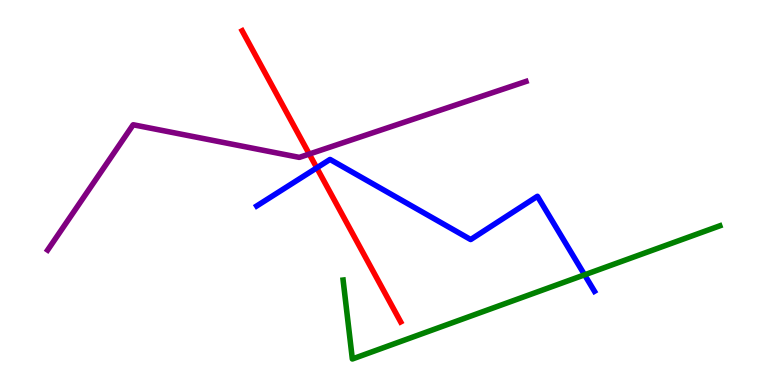[{'lines': ['blue', 'red'], 'intersections': [{'x': 4.09, 'y': 5.64}]}, {'lines': ['green', 'red'], 'intersections': []}, {'lines': ['purple', 'red'], 'intersections': [{'x': 3.99, 'y': 6.0}]}, {'lines': ['blue', 'green'], 'intersections': [{'x': 7.54, 'y': 2.86}]}, {'lines': ['blue', 'purple'], 'intersections': []}, {'lines': ['green', 'purple'], 'intersections': []}]